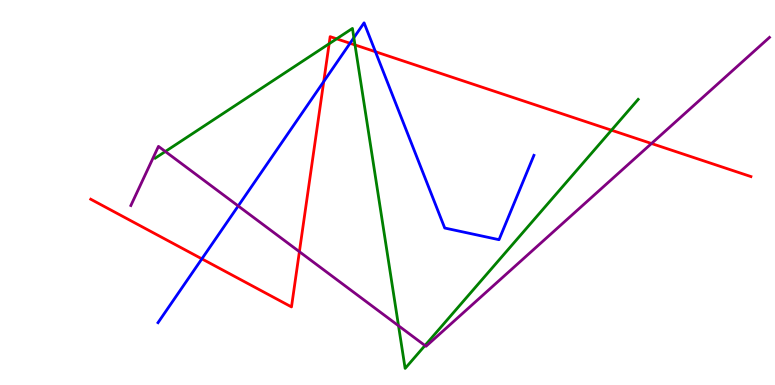[{'lines': ['blue', 'red'], 'intersections': [{'x': 2.6, 'y': 3.28}, {'x': 4.18, 'y': 7.88}, {'x': 4.52, 'y': 8.88}, {'x': 4.84, 'y': 8.66}]}, {'lines': ['green', 'red'], 'intersections': [{'x': 4.25, 'y': 8.86}, {'x': 4.34, 'y': 8.99}, {'x': 4.58, 'y': 8.83}, {'x': 7.89, 'y': 6.62}]}, {'lines': ['purple', 'red'], 'intersections': [{'x': 3.86, 'y': 3.46}, {'x': 8.41, 'y': 6.27}]}, {'lines': ['blue', 'green'], 'intersections': [{'x': 4.57, 'y': 9.02}]}, {'lines': ['blue', 'purple'], 'intersections': [{'x': 3.07, 'y': 4.65}]}, {'lines': ['green', 'purple'], 'intersections': [{'x': 2.13, 'y': 6.06}, {'x': 5.14, 'y': 1.54}, {'x': 5.48, 'y': 1.03}]}]